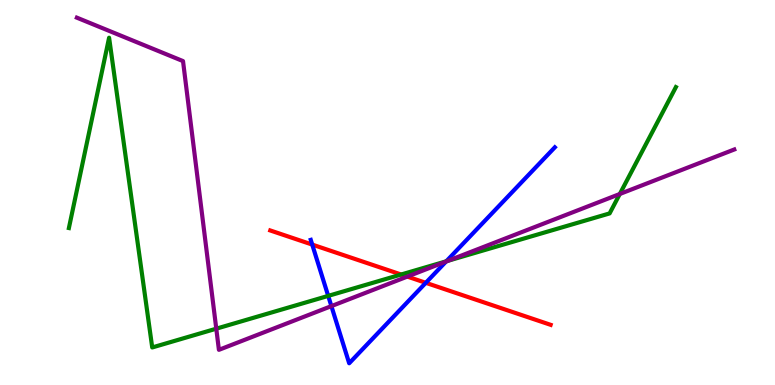[{'lines': ['blue', 'red'], 'intersections': [{'x': 4.03, 'y': 3.65}, {'x': 5.49, 'y': 2.65}]}, {'lines': ['green', 'red'], 'intersections': [{'x': 5.18, 'y': 2.87}]}, {'lines': ['purple', 'red'], 'intersections': [{'x': 5.26, 'y': 2.82}]}, {'lines': ['blue', 'green'], 'intersections': [{'x': 4.23, 'y': 2.31}, {'x': 5.76, 'y': 3.21}]}, {'lines': ['blue', 'purple'], 'intersections': [{'x': 4.28, 'y': 2.05}, {'x': 5.76, 'y': 3.21}]}, {'lines': ['green', 'purple'], 'intersections': [{'x': 2.79, 'y': 1.46}, {'x': 5.78, 'y': 3.23}, {'x': 8.0, 'y': 4.96}]}]